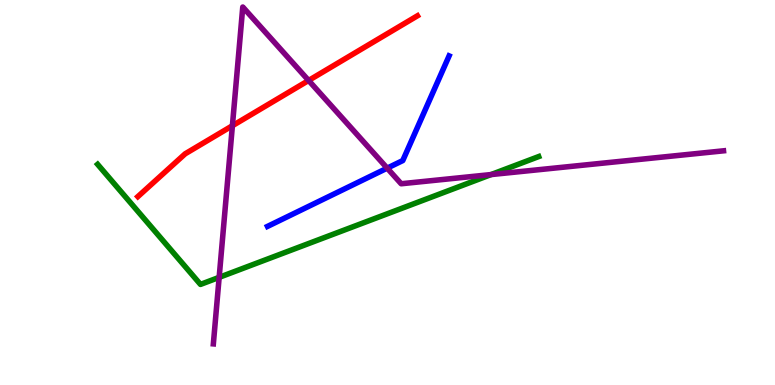[{'lines': ['blue', 'red'], 'intersections': []}, {'lines': ['green', 'red'], 'intersections': []}, {'lines': ['purple', 'red'], 'intersections': [{'x': 3.0, 'y': 6.73}, {'x': 3.98, 'y': 7.91}]}, {'lines': ['blue', 'green'], 'intersections': []}, {'lines': ['blue', 'purple'], 'intersections': [{'x': 5.0, 'y': 5.63}]}, {'lines': ['green', 'purple'], 'intersections': [{'x': 2.83, 'y': 2.8}, {'x': 6.34, 'y': 5.47}]}]